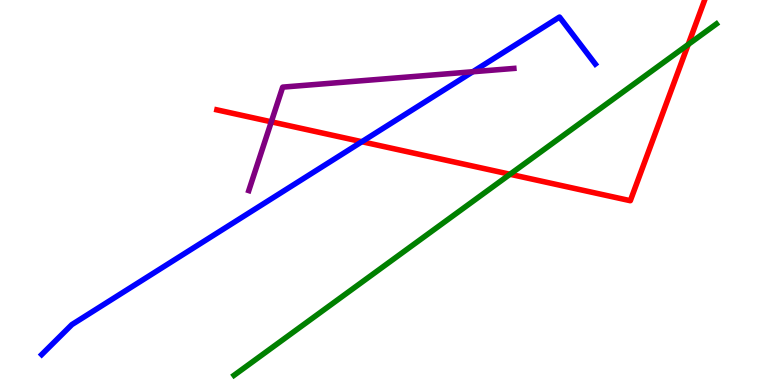[{'lines': ['blue', 'red'], 'intersections': [{'x': 4.67, 'y': 6.32}]}, {'lines': ['green', 'red'], 'intersections': [{'x': 6.58, 'y': 5.47}, {'x': 8.88, 'y': 8.84}]}, {'lines': ['purple', 'red'], 'intersections': [{'x': 3.5, 'y': 6.84}]}, {'lines': ['blue', 'green'], 'intersections': []}, {'lines': ['blue', 'purple'], 'intersections': [{'x': 6.1, 'y': 8.14}]}, {'lines': ['green', 'purple'], 'intersections': []}]